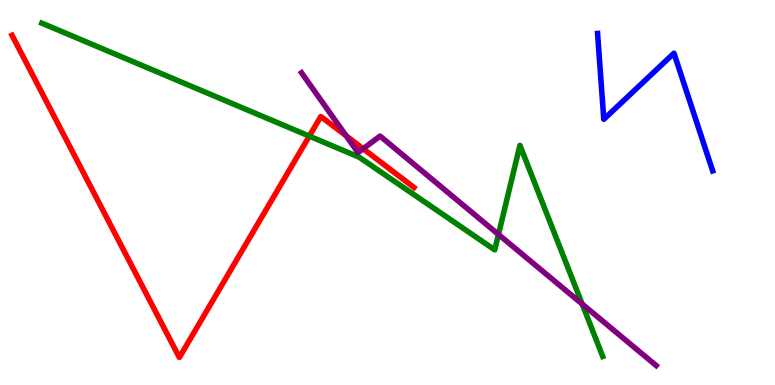[{'lines': ['blue', 'red'], 'intersections': []}, {'lines': ['green', 'red'], 'intersections': [{'x': 3.99, 'y': 6.46}]}, {'lines': ['purple', 'red'], 'intersections': [{'x': 4.47, 'y': 6.47}, {'x': 4.69, 'y': 6.14}]}, {'lines': ['blue', 'green'], 'intersections': []}, {'lines': ['blue', 'purple'], 'intersections': []}, {'lines': ['green', 'purple'], 'intersections': [{'x': 6.43, 'y': 3.91}, {'x': 7.51, 'y': 2.1}]}]